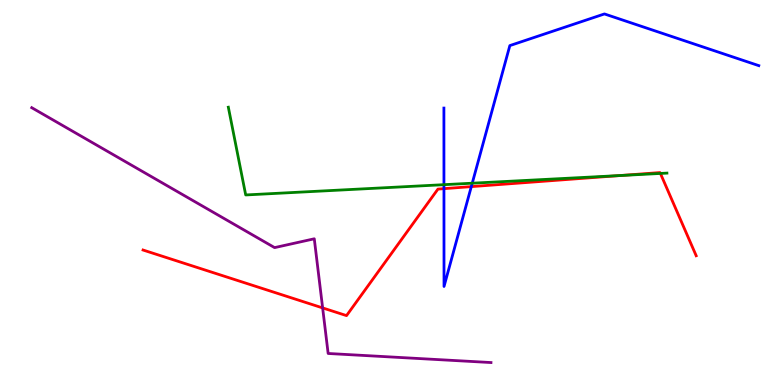[{'lines': ['blue', 'red'], 'intersections': [{'x': 5.73, 'y': 5.1}, {'x': 6.08, 'y': 5.15}]}, {'lines': ['green', 'red'], 'intersections': [{'x': 8.0, 'y': 5.44}, {'x': 8.52, 'y': 5.49}]}, {'lines': ['purple', 'red'], 'intersections': [{'x': 4.16, 'y': 2.0}]}, {'lines': ['blue', 'green'], 'intersections': [{'x': 5.73, 'y': 5.2}, {'x': 6.09, 'y': 5.24}]}, {'lines': ['blue', 'purple'], 'intersections': []}, {'lines': ['green', 'purple'], 'intersections': []}]